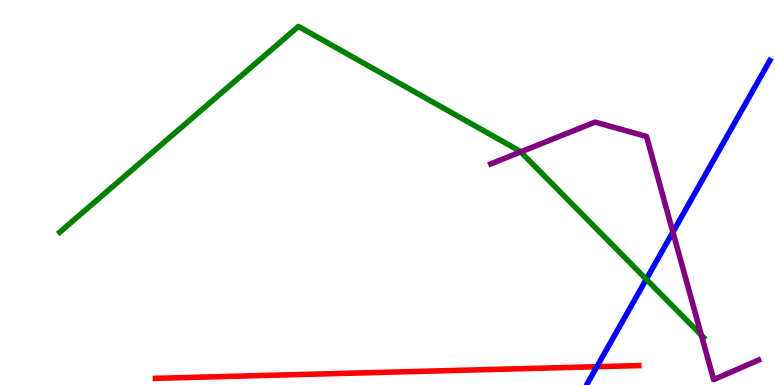[{'lines': ['blue', 'red'], 'intersections': [{'x': 7.7, 'y': 0.475}]}, {'lines': ['green', 'red'], 'intersections': []}, {'lines': ['purple', 'red'], 'intersections': []}, {'lines': ['blue', 'green'], 'intersections': [{'x': 8.34, 'y': 2.75}]}, {'lines': ['blue', 'purple'], 'intersections': [{'x': 8.68, 'y': 3.97}]}, {'lines': ['green', 'purple'], 'intersections': [{'x': 6.72, 'y': 6.05}, {'x': 9.05, 'y': 1.29}]}]